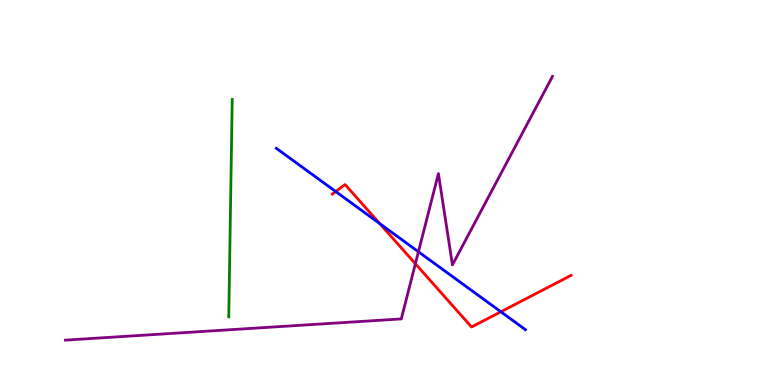[{'lines': ['blue', 'red'], 'intersections': [{'x': 4.33, 'y': 5.02}, {'x': 4.9, 'y': 4.19}, {'x': 6.46, 'y': 1.9}]}, {'lines': ['green', 'red'], 'intersections': []}, {'lines': ['purple', 'red'], 'intersections': [{'x': 5.36, 'y': 3.15}]}, {'lines': ['blue', 'green'], 'intersections': []}, {'lines': ['blue', 'purple'], 'intersections': [{'x': 5.4, 'y': 3.46}]}, {'lines': ['green', 'purple'], 'intersections': []}]